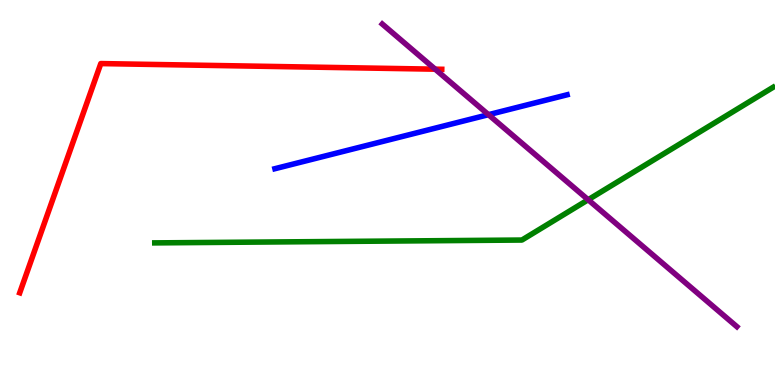[{'lines': ['blue', 'red'], 'intersections': []}, {'lines': ['green', 'red'], 'intersections': []}, {'lines': ['purple', 'red'], 'intersections': [{'x': 5.62, 'y': 8.2}]}, {'lines': ['blue', 'green'], 'intersections': []}, {'lines': ['blue', 'purple'], 'intersections': [{'x': 6.3, 'y': 7.02}]}, {'lines': ['green', 'purple'], 'intersections': [{'x': 7.59, 'y': 4.81}]}]